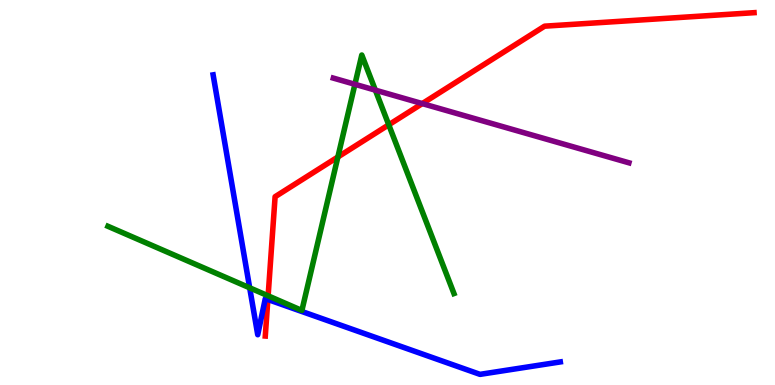[{'lines': ['blue', 'red'], 'intersections': [{'x': 3.46, 'y': 2.22}]}, {'lines': ['green', 'red'], 'intersections': [{'x': 3.46, 'y': 2.32}, {'x': 4.36, 'y': 5.92}, {'x': 5.02, 'y': 6.76}]}, {'lines': ['purple', 'red'], 'intersections': [{'x': 5.45, 'y': 7.31}]}, {'lines': ['blue', 'green'], 'intersections': [{'x': 3.22, 'y': 2.52}]}, {'lines': ['blue', 'purple'], 'intersections': []}, {'lines': ['green', 'purple'], 'intersections': [{'x': 4.58, 'y': 7.81}, {'x': 4.84, 'y': 7.66}]}]